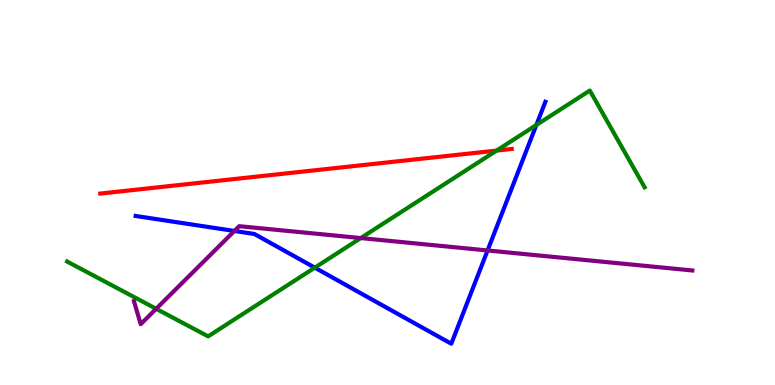[{'lines': ['blue', 'red'], 'intersections': []}, {'lines': ['green', 'red'], 'intersections': [{'x': 6.41, 'y': 6.09}]}, {'lines': ['purple', 'red'], 'intersections': []}, {'lines': ['blue', 'green'], 'intersections': [{'x': 4.06, 'y': 3.05}, {'x': 6.92, 'y': 6.75}]}, {'lines': ['blue', 'purple'], 'intersections': [{'x': 3.02, 'y': 4.0}, {'x': 6.29, 'y': 3.49}]}, {'lines': ['green', 'purple'], 'intersections': [{'x': 2.02, 'y': 1.98}, {'x': 4.66, 'y': 3.82}]}]